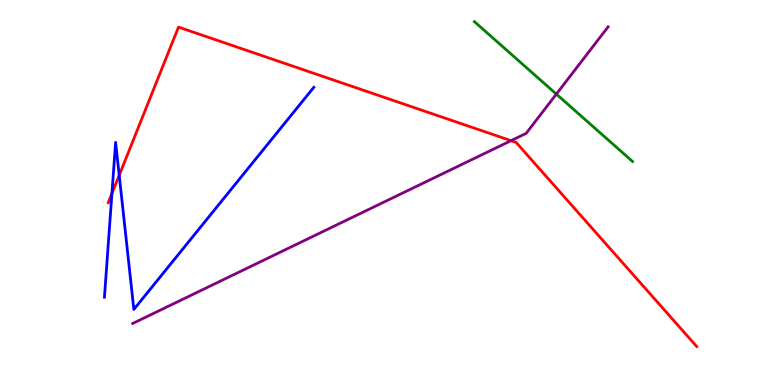[{'lines': ['blue', 'red'], 'intersections': [{'x': 1.44, 'y': 4.97}, {'x': 1.54, 'y': 5.45}]}, {'lines': ['green', 'red'], 'intersections': []}, {'lines': ['purple', 'red'], 'intersections': [{'x': 6.59, 'y': 6.35}]}, {'lines': ['blue', 'green'], 'intersections': []}, {'lines': ['blue', 'purple'], 'intersections': []}, {'lines': ['green', 'purple'], 'intersections': [{'x': 7.18, 'y': 7.56}]}]